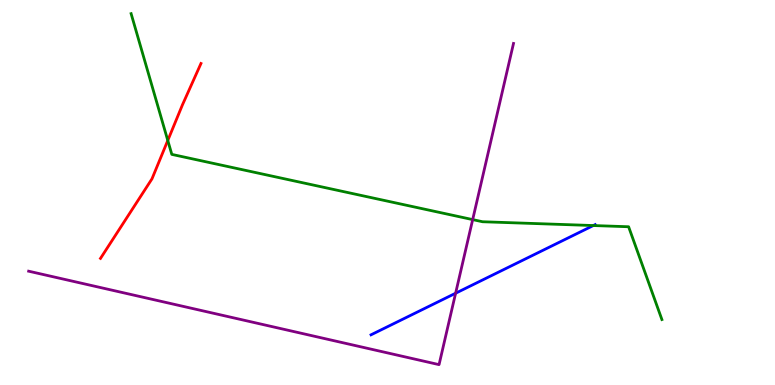[{'lines': ['blue', 'red'], 'intersections': []}, {'lines': ['green', 'red'], 'intersections': [{'x': 2.16, 'y': 6.35}]}, {'lines': ['purple', 'red'], 'intersections': []}, {'lines': ['blue', 'green'], 'intersections': [{'x': 7.66, 'y': 4.14}]}, {'lines': ['blue', 'purple'], 'intersections': [{'x': 5.88, 'y': 2.38}]}, {'lines': ['green', 'purple'], 'intersections': [{'x': 6.1, 'y': 4.3}]}]